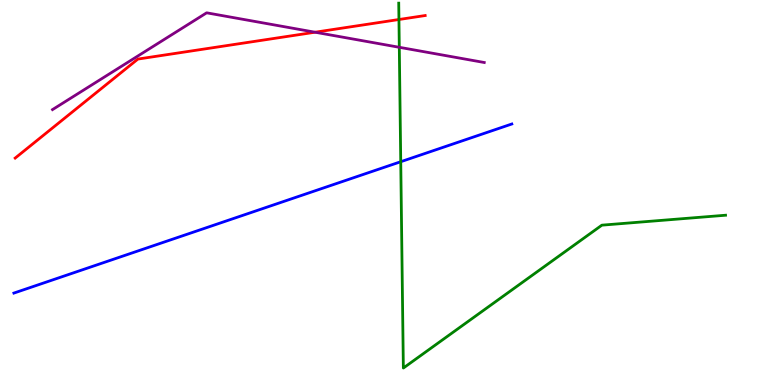[{'lines': ['blue', 'red'], 'intersections': []}, {'lines': ['green', 'red'], 'intersections': [{'x': 5.15, 'y': 9.49}]}, {'lines': ['purple', 'red'], 'intersections': [{'x': 4.07, 'y': 9.16}]}, {'lines': ['blue', 'green'], 'intersections': [{'x': 5.17, 'y': 5.8}]}, {'lines': ['blue', 'purple'], 'intersections': []}, {'lines': ['green', 'purple'], 'intersections': [{'x': 5.15, 'y': 8.77}]}]